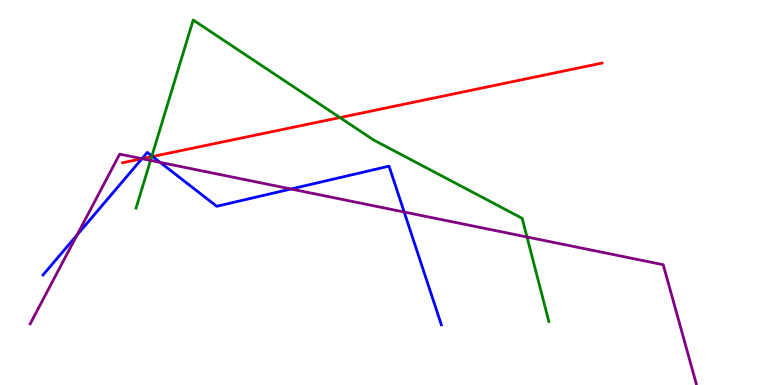[{'lines': ['blue', 'red'], 'intersections': [{'x': 1.83, 'y': 5.88}, {'x': 1.97, 'y': 5.93}]}, {'lines': ['green', 'red'], 'intersections': [{'x': 1.96, 'y': 5.93}, {'x': 4.39, 'y': 6.95}]}, {'lines': ['purple', 'red'], 'intersections': [{'x': 1.83, 'y': 5.88}]}, {'lines': ['blue', 'green'], 'intersections': [{'x': 1.96, 'y': 5.95}]}, {'lines': ['blue', 'purple'], 'intersections': [{'x': 0.994, 'y': 3.9}, {'x': 1.83, 'y': 5.88}, {'x': 2.07, 'y': 5.78}, {'x': 3.75, 'y': 5.09}, {'x': 5.22, 'y': 4.49}]}, {'lines': ['green', 'purple'], 'intersections': [{'x': 1.94, 'y': 5.83}, {'x': 6.8, 'y': 3.84}]}]